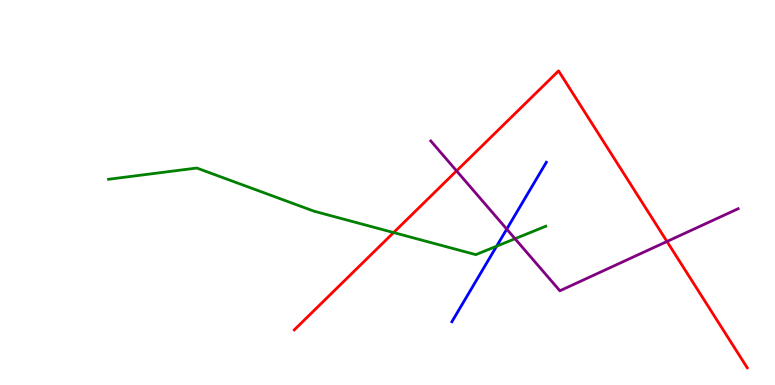[{'lines': ['blue', 'red'], 'intersections': []}, {'lines': ['green', 'red'], 'intersections': [{'x': 5.08, 'y': 3.96}]}, {'lines': ['purple', 'red'], 'intersections': [{'x': 5.89, 'y': 5.56}, {'x': 8.61, 'y': 3.73}]}, {'lines': ['blue', 'green'], 'intersections': [{'x': 6.41, 'y': 3.61}]}, {'lines': ['blue', 'purple'], 'intersections': [{'x': 6.54, 'y': 4.05}]}, {'lines': ['green', 'purple'], 'intersections': [{'x': 6.65, 'y': 3.8}]}]